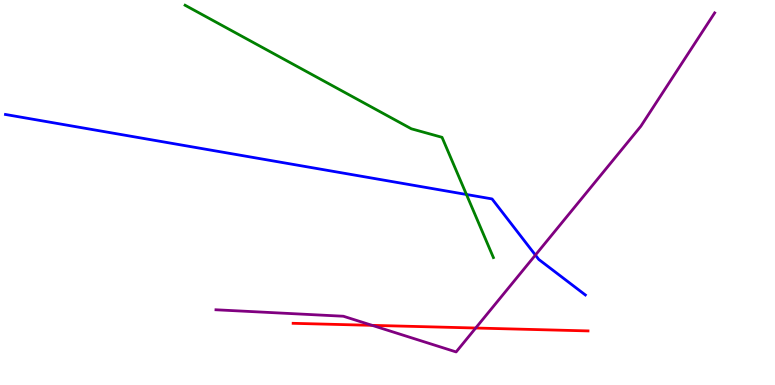[{'lines': ['blue', 'red'], 'intersections': []}, {'lines': ['green', 'red'], 'intersections': []}, {'lines': ['purple', 'red'], 'intersections': [{'x': 4.8, 'y': 1.55}, {'x': 6.14, 'y': 1.48}]}, {'lines': ['blue', 'green'], 'intersections': [{'x': 6.02, 'y': 4.95}]}, {'lines': ['blue', 'purple'], 'intersections': [{'x': 6.91, 'y': 3.37}]}, {'lines': ['green', 'purple'], 'intersections': []}]